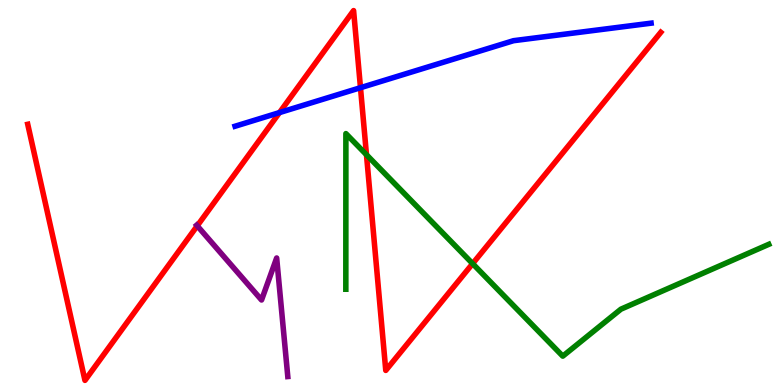[{'lines': ['blue', 'red'], 'intersections': [{'x': 3.61, 'y': 7.08}, {'x': 4.65, 'y': 7.72}]}, {'lines': ['green', 'red'], 'intersections': [{'x': 4.73, 'y': 5.98}, {'x': 6.1, 'y': 3.15}]}, {'lines': ['purple', 'red'], 'intersections': [{'x': 2.54, 'y': 4.13}]}, {'lines': ['blue', 'green'], 'intersections': []}, {'lines': ['blue', 'purple'], 'intersections': []}, {'lines': ['green', 'purple'], 'intersections': []}]